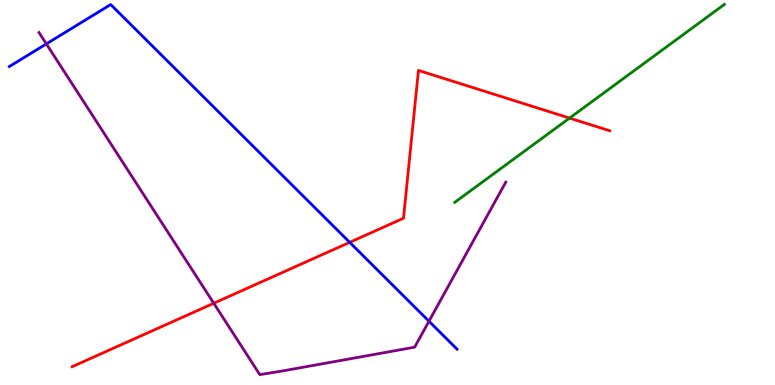[{'lines': ['blue', 'red'], 'intersections': [{'x': 4.51, 'y': 3.71}]}, {'lines': ['green', 'red'], 'intersections': [{'x': 7.35, 'y': 6.93}]}, {'lines': ['purple', 'red'], 'intersections': [{'x': 2.76, 'y': 2.12}]}, {'lines': ['blue', 'green'], 'intersections': []}, {'lines': ['blue', 'purple'], 'intersections': [{'x': 0.598, 'y': 8.86}, {'x': 5.54, 'y': 1.66}]}, {'lines': ['green', 'purple'], 'intersections': []}]